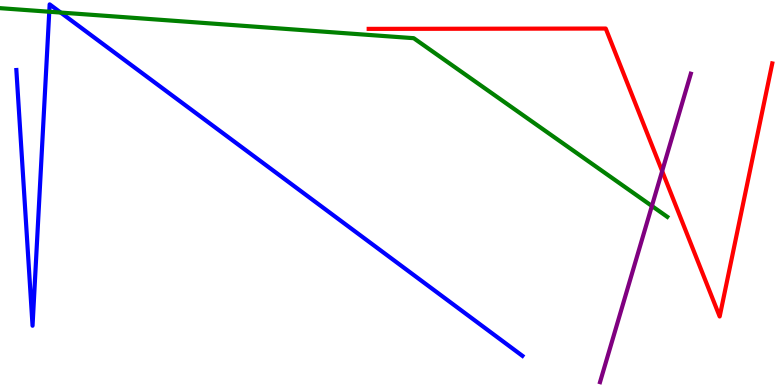[{'lines': ['blue', 'red'], 'intersections': []}, {'lines': ['green', 'red'], 'intersections': []}, {'lines': ['purple', 'red'], 'intersections': [{'x': 8.54, 'y': 5.56}]}, {'lines': ['blue', 'green'], 'intersections': [{'x': 0.636, 'y': 9.7}, {'x': 0.783, 'y': 9.67}]}, {'lines': ['blue', 'purple'], 'intersections': []}, {'lines': ['green', 'purple'], 'intersections': [{'x': 8.41, 'y': 4.65}]}]